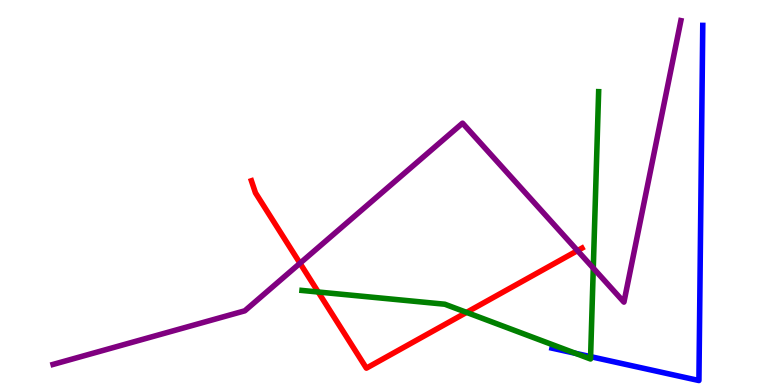[{'lines': ['blue', 'red'], 'intersections': []}, {'lines': ['green', 'red'], 'intersections': [{'x': 4.11, 'y': 2.42}, {'x': 6.02, 'y': 1.89}]}, {'lines': ['purple', 'red'], 'intersections': [{'x': 3.87, 'y': 3.16}, {'x': 7.45, 'y': 3.49}]}, {'lines': ['blue', 'green'], 'intersections': [{'x': 7.42, 'y': 0.823}, {'x': 7.62, 'y': 0.736}]}, {'lines': ['blue', 'purple'], 'intersections': []}, {'lines': ['green', 'purple'], 'intersections': [{'x': 7.66, 'y': 3.04}]}]